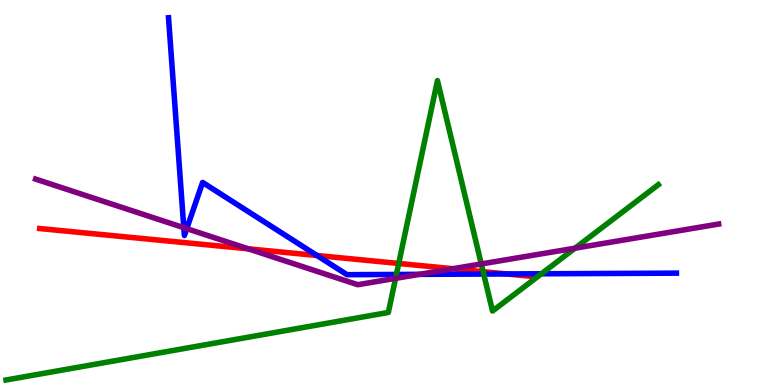[{'lines': ['blue', 'red'], 'intersections': [{'x': 4.09, 'y': 3.36}, {'x': 6.54, 'y': 2.88}]}, {'lines': ['green', 'red'], 'intersections': [{'x': 5.14, 'y': 3.16}, {'x': 6.23, 'y': 2.94}]}, {'lines': ['purple', 'red'], 'intersections': [{'x': 3.2, 'y': 3.54}, {'x': 5.84, 'y': 3.02}]}, {'lines': ['blue', 'green'], 'intersections': [{'x': 5.11, 'y': 2.87}, {'x': 6.24, 'y': 2.88}, {'x': 6.99, 'y': 2.89}]}, {'lines': ['blue', 'purple'], 'intersections': [{'x': 2.37, 'y': 4.09}, {'x': 2.41, 'y': 4.06}, {'x': 5.41, 'y': 2.87}]}, {'lines': ['green', 'purple'], 'intersections': [{'x': 5.1, 'y': 2.77}, {'x': 6.21, 'y': 3.14}, {'x': 7.42, 'y': 3.55}]}]